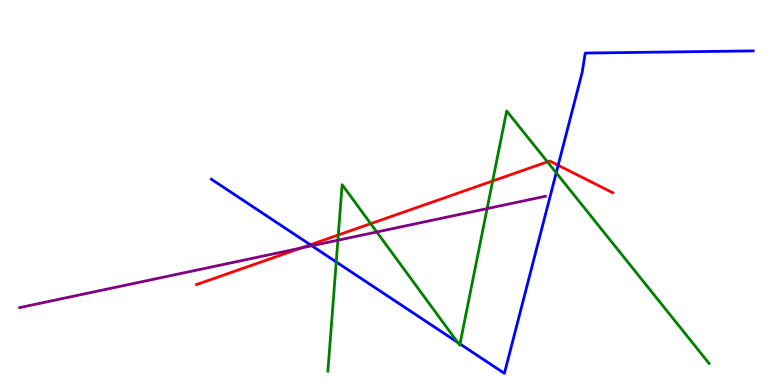[{'lines': ['blue', 'red'], 'intersections': [{'x': 4.0, 'y': 3.64}, {'x': 7.2, 'y': 5.71}]}, {'lines': ['green', 'red'], 'intersections': [{'x': 4.36, 'y': 3.9}, {'x': 4.78, 'y': 4.19}, {'x': 6.36, 'y': 5.3}, {'x': 7.06, 'y': 5.8}]}, {'lines': ['purple', 'red'], 'intersections': [{'x': 3.88, 'y': 3.56}]}, {'lines': ['blue', 'green'], 'intersections': [{'x': 4.34, 'y': 3.2}, {'x': 5.91, 'y': 1.11}, {'x': 5.94, 'y': 1.07}, {'x': 7.18, 'y': 5.51}]}, {'lines': ['blue', 'purple'], 'intersections': [{'x': 4.02, 'y': 3.62}]}, {'lines': ['green', 'purple'], 'intersections': [{'x': 4.36, 'y': 3.76}, {'x': 4.86, 'y': 3.97}, {'x': 6.29, 'y': 4.58}]}]